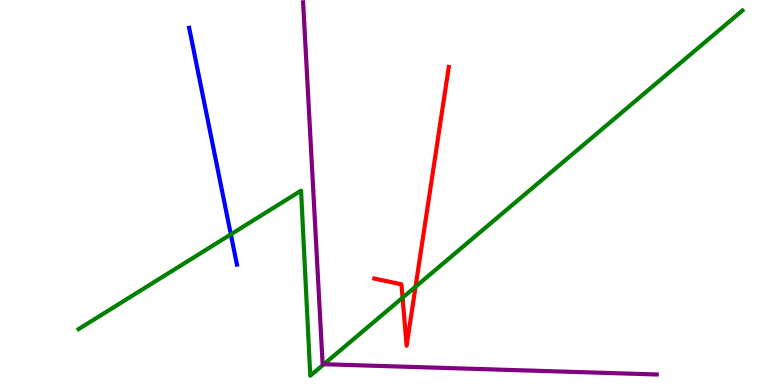[{'lines': ['blue', 'red'], 'intersections': []}, {'lines': ['green', 'red'], 'intersections': [{'x': 5.19, 'y': 2.27}, {'x': 5.36, 'y': 2.55}]}, {'lines': ['purple', 'red'], 'intersections': []}, {'lines': ['blue', 'green'], 'intersections': [{'x': 2.98, 'y': 3.91}]}, {'lines': ['blue', 'purple'], 'intersections': []}, {'lines': ['green', 'purple'], 'intersections': [{'x': 4.18, 'y': 0.54}]}]